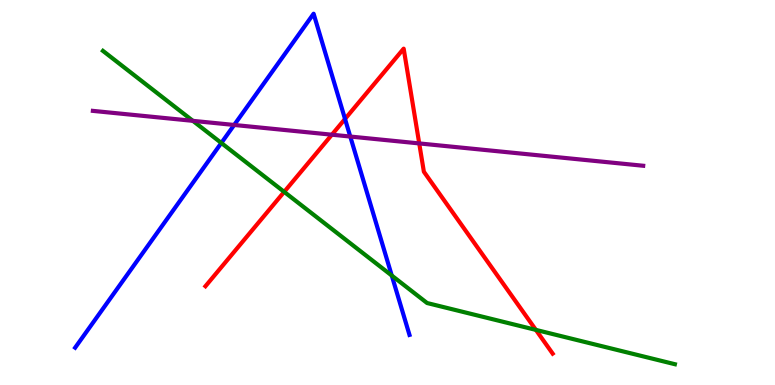[{'lines': ['blue', 'red'], 'intersections': [{'x': 4.45, 'y': 6.91}]}, {'lines': ['green', 'red'], 'intersections': [{'x': 3.67, 'y': 5.02}, {'x': 6.91, 'y': 1.43}]}, {'lines': ['purple', 'red'], 'intersections': [{'x': 4.28, 'y': 6.5}, {'x': 5.41, 'y': 6.27}]}, {'lines': ['blue', 'green'], 'intersections': [{'x': 2.86, 'y': 6.29}, {'x': 5.06, 'y': 2.84}]}, {'lines': ['blue', 'purple'], 'intersections': [{'x': 3.02, 'y': 6.75}, {'x': 4.52, 'y': 6.45}]}, {'lines': ['green', 'purple'], 'intersections': [{'x': 2.49, 'y': 6.86}]}]